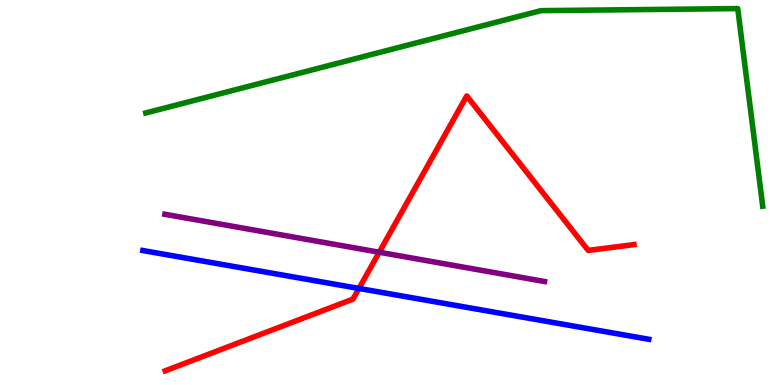[{'lines': ['blue', 'red'], 'intersections': [{'x': 4.63, 'y': 2.51}]}, {'lines': ['green', 'red'], 'intersections': []}, {'lines': ['purple', 'red'], 'intersections': [{'x': 4.89, 'y': 3.45}]}, {'lines': ['blue', 'green'], 'intersections': []}, {'lines': ['blue', 'purple'], 'intersections': []}, {'lines': ['green', 'purple'], 'intersections': []}]